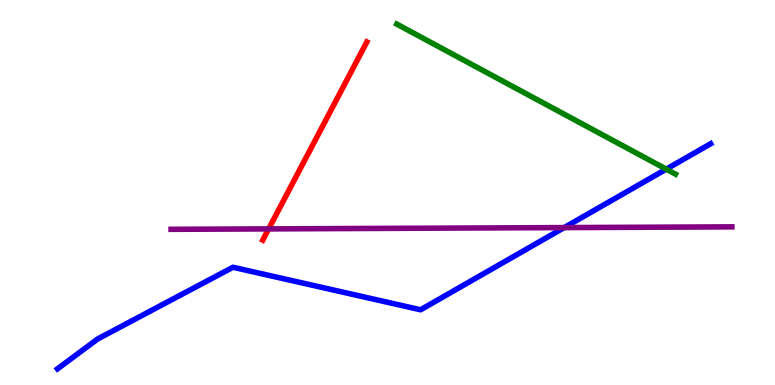[{'lines': ['blue', 'red'], 'intersections': []}, {'lines': ['green', 'red'], 'intersections': []}, {'lines': ['purple', 'red'], 'intersections': [{'x': 3.47, 'y': 4.05}]}, {'lines': ['blue', 'green'], 'intersections': [{'x': 8.6, 'y': 5.61}]}, {'lines': ['blue', 'purple'], 'intersections': [{'x': 7.28, 'y': 4.09}]}, {'lines': ['green', 'purple'], 'intersections': []}]